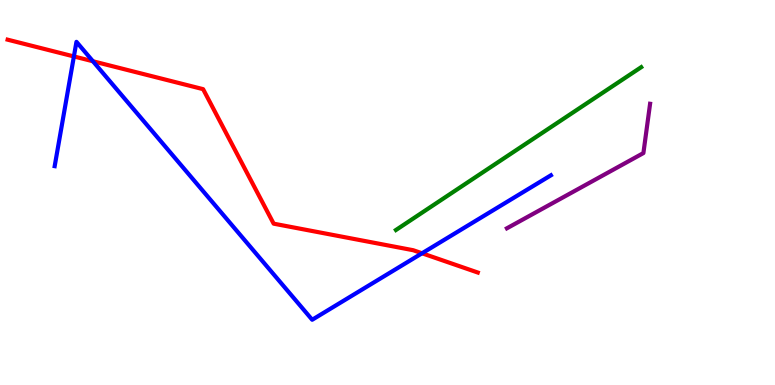[{'lines': ['blue', 'red'], 'intersections': [{'x': 0.953, 'y': 8.53}, {'x': 1.2, 'y': 8.41}, {'x': 5.45, 'y': 3.42}]}, {'lines': ['green', 'red'], 'intersections': []}, {'lines': ['purple', 'red'], 'intersections': []}, {'lines': ['blue', 'green'], 'intersections': []}, {'lines': ['blue', 'purple'], 'intersections': []}, {'lines': ['green', 'purple'], 'intersections': []}]